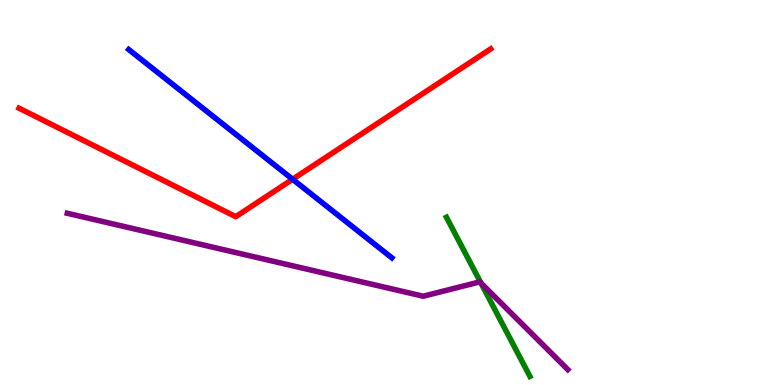[{'lines': ['blue', 'red'], 'intersections': [{'x': 3.78, 'y': 5.34}]}, {'lines': ['green', 'red'], 'intersections': []}, {'lines': ['purple', 'red'], 'intersections': []}, {'lines': ['blue', 'green'], 'intersections': []}, {'lines': ['blue', 'purple'], 'intersections': []}, {'lines': ['green', 'purple'], 'intersections': [{'x': 6.21, 'y': 2.65}]}]